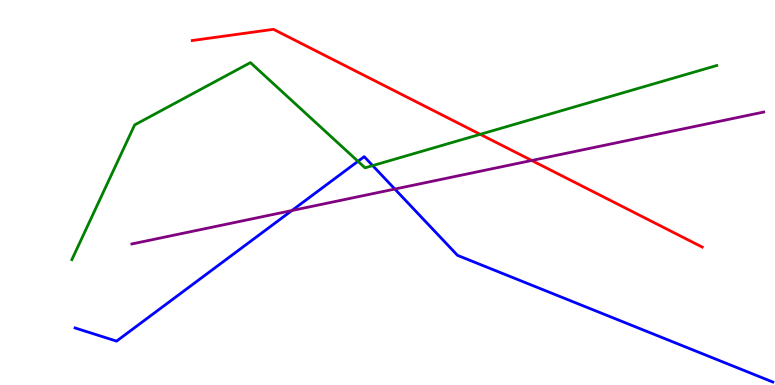[{'lines': ['blue', 'red'], 'intersections': []}, {'lines': ['green', 'red'], 'intersections': [{'x': 6.2, 'y': 6.51}]}, {'lines': ['purple', 'red'], 'intersections': [{'x': 6.86, 'y': 5.83}]}, {'lines': ['blue', 'green'], 'intersections': [{'x': 4.62, 'y': 5.81}, {'x': 4.81, 'y': 5.7}]}, {'lines': ['blue', 'purple'], 'intersections': [{'x': 3.77, 'y': 4.53}, {'x': 5.09, 'y': 5.09}]}, {'lines': ['green', 'purple'], 'intersections': []}]